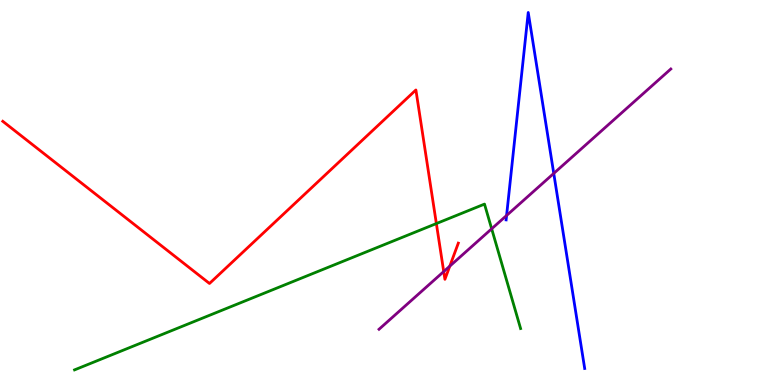[{'lines': ['blue', 'red'], 'intersections': []}, {'lines': ['green', 'red'], 'intersections': [{'x': 5.63, 'y': 4.19}]}, {'lines': ['purple', 'red'], 'intersections': [{'x': 5.73, 'y': 2.95}, {'x': 5.8, 'y': 3.09}]}, {'lines': ['blue', 'green'], 'intersections': []}, {'lines': ['blue', 'purple'], 'intersections': [{'x': 6.54, 'y': 4.4}, {'x': 7.15, 'y': 5.5}]}, {'lines': ['green', 'purple'], 'intersections': [{'x': 6.34, 'y': 4.06}]}]